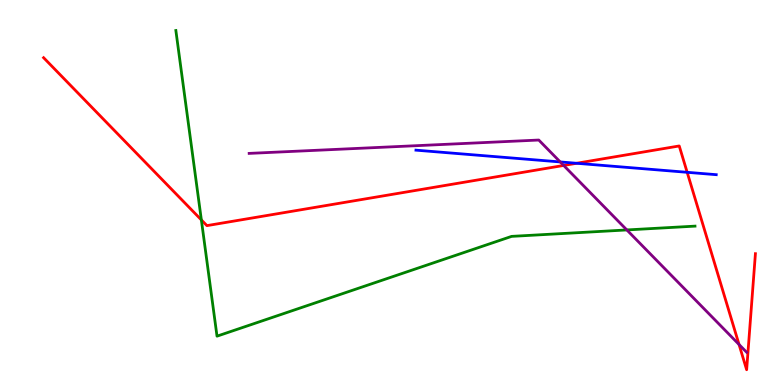[{'lines': ['blue', 'red'], 'intersections': [{'x': 7.44, 'y': 5.76}, {'x': 8.87, 'y': 5.52}]}, {'lines': ['green', 'red'], 'intersections': [{'x': 2.6, 'y': 4.29}]}, {'lines': ['purple', 'red'], 'intersections': [{'x': 7.27, 'y': 5.7}, {'x': 9.54, 'y': 1.05}]}, {'lines': ['blue', 'green'], 'intersections': []}, {'lines': ['blue', 'purple'], 'intersections': [{'x': 7.23, 'y': 5.79}]}, {'lines': ['green', 'purple'], 'intersections': [{'x': 8.09, 'y': 4.03}]}]